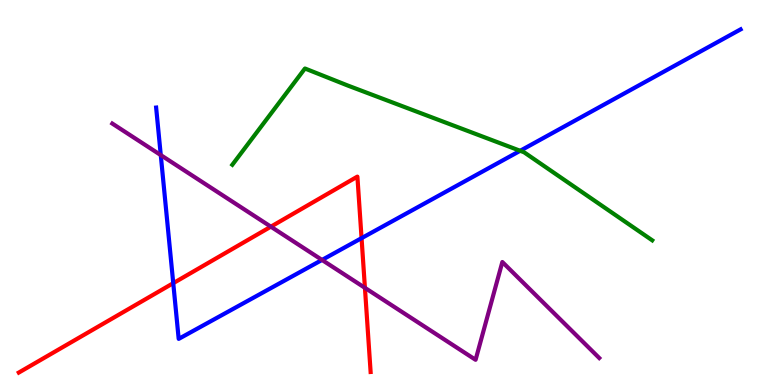[{'lines': ['blue', 'red'], 'intersections': [{'x': 2.24, 'y': 2.64}, {'x': 4.67, 'y': 3.81}]}, {'lines': ['green', 'red'], 'intersections': []}, {'lines': ['purple', 'red'], 'intersections': [{'x': 3.5, 'y': 4.11}, {'x': 4.71, 'y': 2.52}]}, {'lines': ['blue', 'green'], 'intersections': [{'x': 6.71, 'y': 6.08}]}, {'lines': ['blue', 'purple'], 'intersections': [{'x': 2.07, 'y': 5.97}, {'x': 4.16, 'y': 3.25}]}, {'lines': ['green', 'purple'], 'intersections': []}]